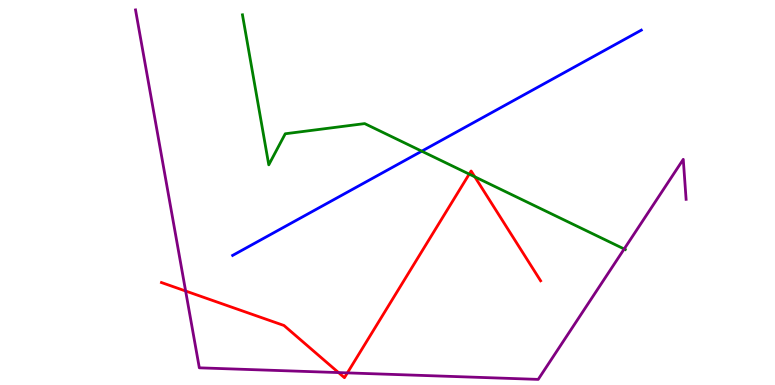[{'lines': ['blue', 'red'], 'intersections': []}, {'lines': ['green', 'red'], 'intersections': [{'x': 6.05, 'y': 5.48}, {'x': 6.13, 'y': 5.41}]}, {'lines': ['purple', 'red'], 'intersections': [{'x': 2.4, 'y': 2.44}, {'x': 4.37, 'y': 0.323}, {'x': 4.48, 'y': 0.315}]}, {'lines': ['blue', 'green'], 'intersections': [{'x': 5.44, 'y': 6.07}]}, {'lines': ['blue', 'purple'], 'intersections': []}, {'lines': ['green', 'purple'], 'intersections': [{'x': 8.05, 'y': 3.53}]}]